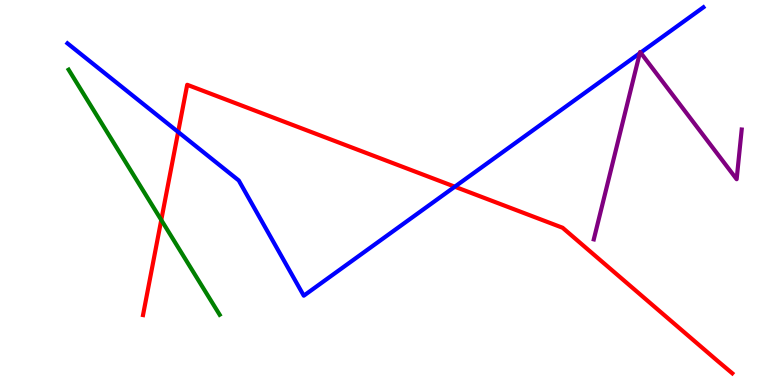[{'lines': ['blue', 'red'], 'intersections': [{'x': 2.3, 'y': 6.57}, {'x': 5.87, 'y': 5.15}]}, {'lines': ['green', 'red'], 'intersections': [{'x': 2.08, 'y': 4.29}]}, {'lines': ['purple', 'red'], 'intersections': []}, {'lines': ['blue', 'green'], 'intersections': []}, {'lines': ['blue', 'purple'], 'intersections': [{'x': 8.26, 'y': 8.62}, {'x': 8.27, 'y': 8.63}]}, {'lines': ['green', 'purple'], 'intersections': []}]